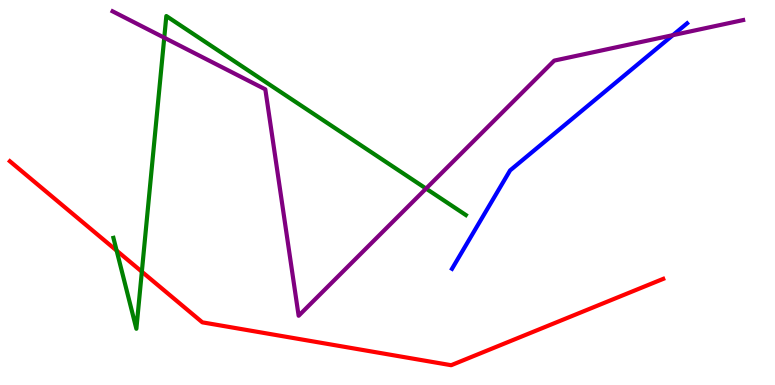[{'lines': ['blue', 'red'], 'intersections': []}, {'lines': ['green', 'red'], 'intersections': [{'x': 1.5, 'y': 3.49}, {'x': 1.83, 'y': 2.94}]}, {'lines': ['purple', 'red'], 'intersections': []}, {'lines': ['blue', 'green'], 'intersections': []}, {'lines': ['blue', 'purple'], 'intersections': [{'x': 8.68, 'y': 9.09}]}, {'lines': ['green', 'purple'], 'intersections': [{'x': 2.12, 'y': 9.02}, {'x': 5.5, 'y': 5.1}]}]